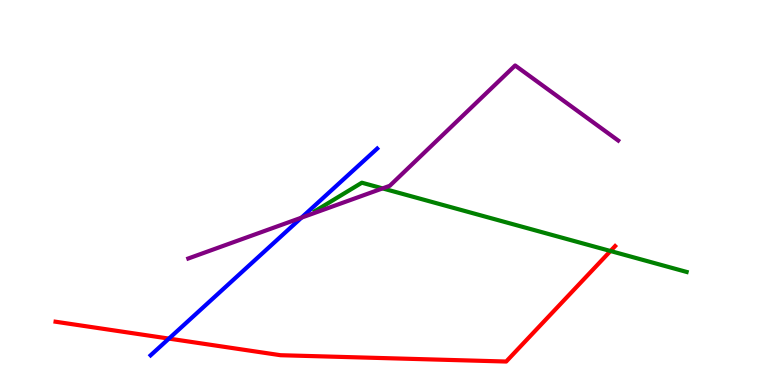[{'lines': ['blue', 'red'], 'intersections': [{'x': 2.18, 'y': 1.21}]}, {'lines': ['green', 'red'], 'intersections': [{'x': 7.88, 'y': 3.48}]}, {'lines': ['purple', 'red'], 'intersections': []}, {'lines': ['blue', 'green'], 'intersections': []}, {'lines': ['blue', 'purple'], 'intersections': [{'x': 3.89, 'y': 4.35}]}, {'lines': ['green', 'purple'], 'intersections': [{'x': 4.94, 'y': 5.11}]}]